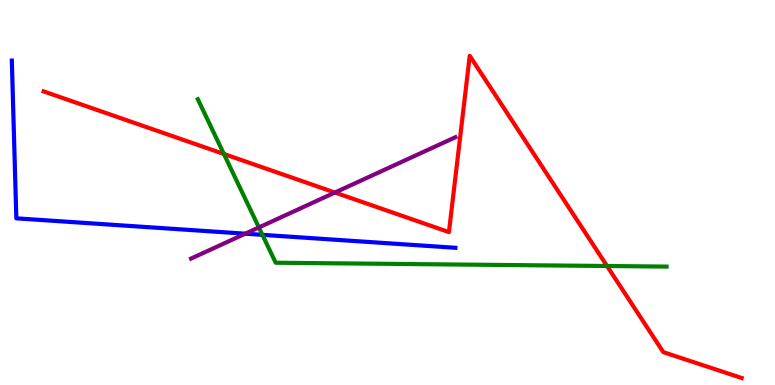[{'lines': ['blue', 'red'], 'intersections': []}, {'lines': ['green', 'red'], 'intersections': [{'x': 2.89, 'y': 6.0}, {'x': 7.83, 'y': 3.09}]}, {'lines': ['purple', 'red'], 'intersections': [{'x': 4.32, 'y': 5.0}]}, {'lines': ['blue', 'green'], 'intersections': [{'x': 3.39, 'y': 3.9}]}, {'lines': ['blue', 'purple'], 'intersections': [{'x': 3.16, 'y': 3.93}]}, {'lines': ['green', 'purple'], 'intersections': [{'x': 3.34, 'y': 4.09}]}]